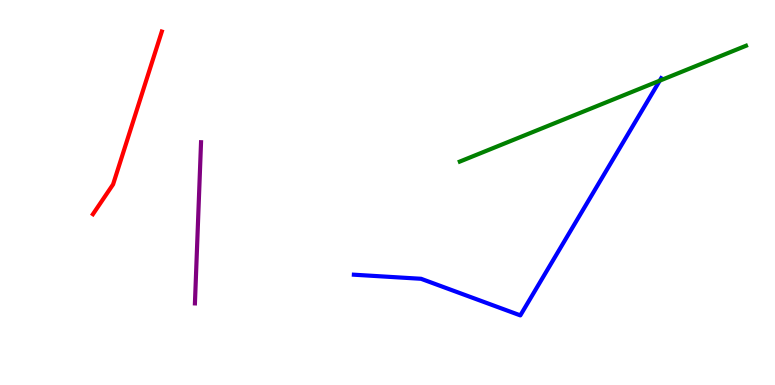[{'lines': ['blue', 'red'], 'intersections': []}, {'lines': ['green', 'red'], 'intersections': []}, {'lines': ['purple', 'red'], 'intersections': []}, {'lines': ['blue', 'green'], 'intersections': [{'x': 8.51, 'y': 7.9}]}, {'lines': ['blue', 'purple'], 'intersections': []}, {'lines': ['green', 'purple'], 'intersections': []}]